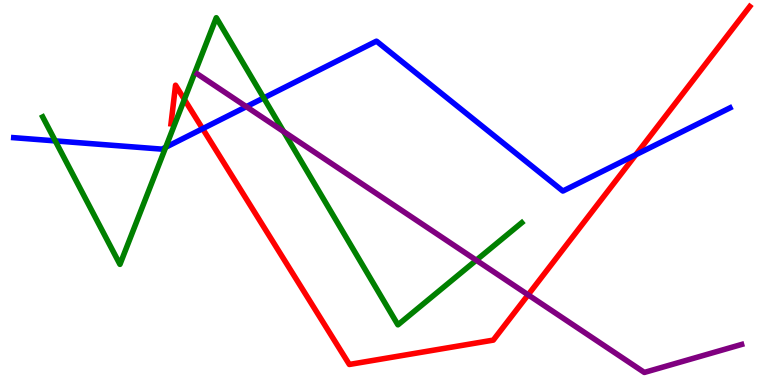[{'lines': ['blue', 'red'], 'intersections': [{'x': 2.61, 'y': 6.66}, {'x': 8.2, 'y': 5.98}]}, {'lines': ['green', 'red'], 'intersections': [{'x': 2.38, 'y': 7.42}]}, {'lines': ['purple', 'red'], 'intersections': [{'x': 6.81, 'y': 2.34}]}, {'lines': ['blue', 'green'], 'intersections': [{'x': 0.713, 'y': 6.34}, {'x': 2.14, 'y': 6.17}, {'x': 3.4, 'y': 7.46}]}, {'lines': ['blue', 'purple'], 'intersections': [{'x': 3.18, 'y': 7.23}]}, {'lines': ['green', 'purple'], 'intersections': [{'x': 3.66, 'y': 6.58}, {'x': 6.15, 'y': 3.24}]}]